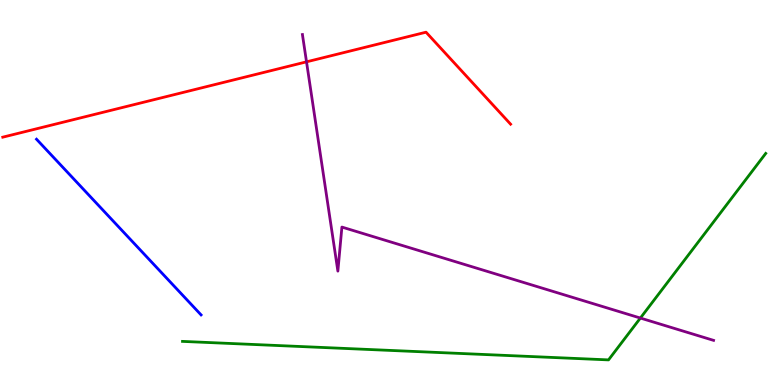[{'lines': ['blue', 'red'], 'intersections': []}, {'lines': ['green', 'red'], 'intersections': []}, {'lines': ['purple', 'red'], 'intersections': [{'x': 3.96, 'y': 8.39}]}, {'lines': ['blue', 'green'], 'intersections': []}, {'lines': ['blue', 'purple'], 'intersections': []}, {'lines': ['green', 'purple'], 'intersections': [{'x': 8.26, 'y': 1.74}]}]